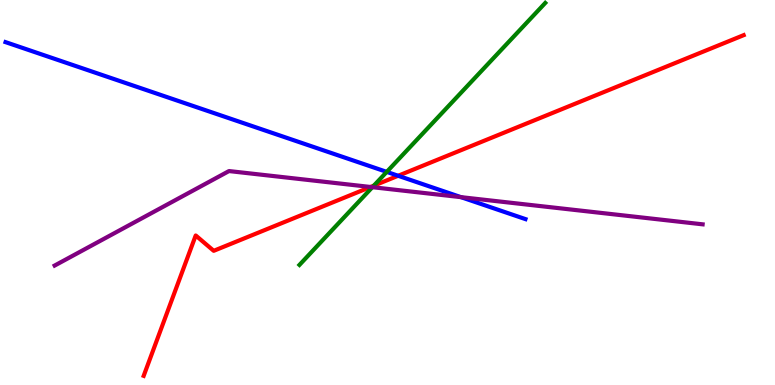[{'lines': ['blue', 'red'], 'intersections': [{'x': 5.14, 'y': 5.43}]}, {'lines': ['green', 'red'], 'intersections': [{'x': 4.82, 'y': 5.18}]}, {'lines': ['purple', 'red'], 'intersections': [{'x': 4.78, 'y': 5.14}]}, {'lines': ['blue', 'green'], 'intersections': [{'x': 4.99, 'y': 5.54}]}, {'lines': ['blue', 'purple'], 'intersections': [{'x': 5.95, 'y': 4.88}]}, {'lines': ['green', 'purple'], 'intersections': [{'x': 4.8, 'y': 5.14}]}]